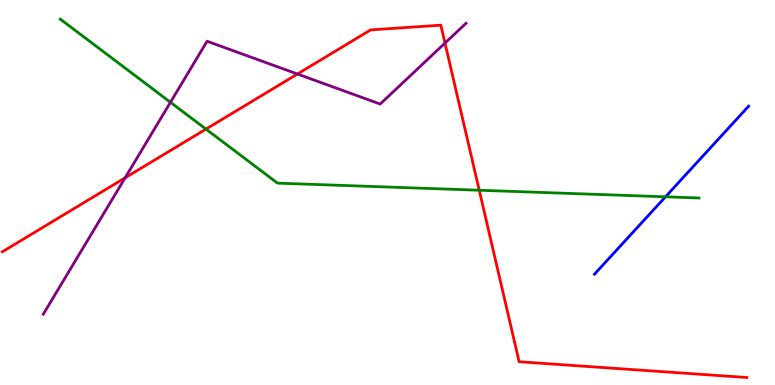[{'lines': ['blue', 'red'], 'intersections': []}, {'lines': ['green', 'red'], 'intersections': [{'x': 2.66, 'y': 6.65}, {'x': 6.18, 'y': 5.06}]}, {'lines': ['purple', 'red'], 'intersections': [{'x': 1.61, 'y': 5.38}, {'x': 3.84, 'y': 8.08}, {'x': 5.74, 'y': 8.88}]}, {'lines': ['blue', 'green'], 'intersections': [{'x': 8.59, 'y': 4.89}]}, {'lines': ['blue', 'purple'], 'intersections': []}, {'lines': ['green', 'purple'], 'intersections': [{'x': 2.2, 'y': 7.34}]}]